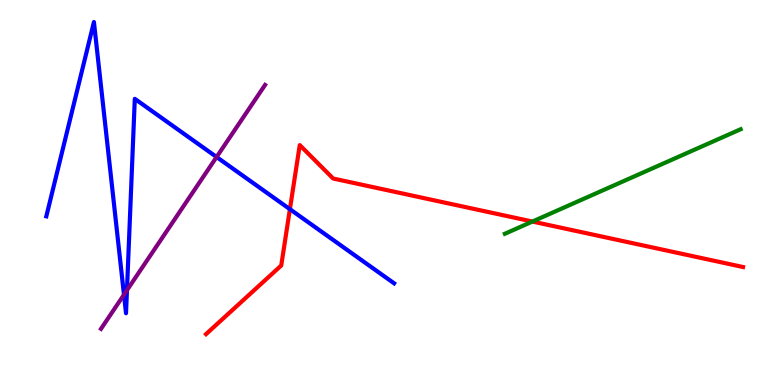[{'lines': ['blue', 'red'], 'intersections': [{'x': 3.74, 'y': 4.57}]}, {'lines': ['green', 'red'], 'intersections': [{'x': 6.87, 'y': 4.25}]}, {'lines': ['purple', 'red'], 'intersections': []}, {'lines': ['blue', 'green'], 'intersections': []}, {'lines': ['blue', 'purple'], 'intersections': [{'x': 1.6, 'y': 2.35}, {'x': 1.64, 'y': 2.46}, {'x': 2.79, 'y': 5.92}]}, {'lines': ['green', 'purple'], 'intersections': []}]